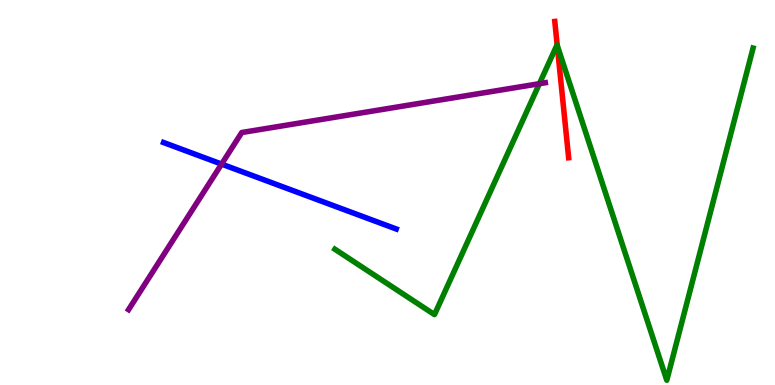[{'lines': ['blue', 'red'], 'intersections': []}, {'lines': ['green', 'red'], 'intersections': [{'x': 7.19, 'y': 8.82}]}, {'lines': ['purple', 'red'], 'intersections': []}, {'lines': ['blue', 'green'], 'intersections': []}, {'lines': ['blue', 'purple'], 'intersections': [{'x': 2.86, 'y': 5.74}]}, {'lines': ['green', 'purple'], 'intersections': [{'x': 6.96, 'y': 7.83}]}]